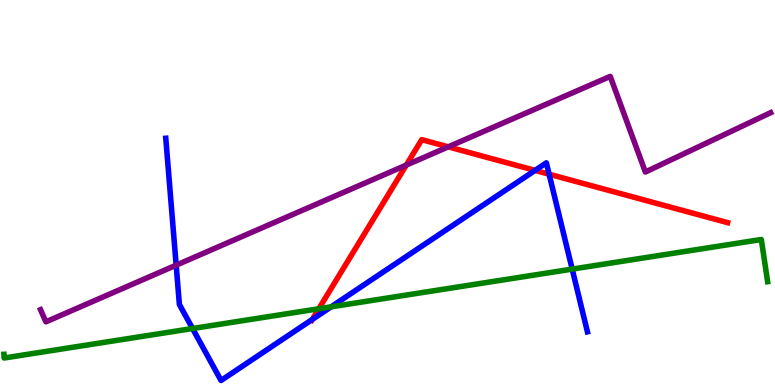[{'lines': ['blue', 'red'], 'intersections': [{'x': 4.03, 'y': 1.7}, {'x': 6.9, 'y': 5.57}, {'x': 7.09, 'y': 5.47}]}, {'lines': ['green', 'red'], 'intersections': [{'x': 4.11, 'y': 1.98}]}, {'lines': ['purple', 'red'], 'intersections': [{'x': 5.24, 'y': 5.71}, {'x': 5.78, 'y': 6.19}]}, {'lines': ['blue', 'green'], 'intersections': [{'x': 2.48, 'y': 1.47}, {'x': 4.27, 'y': 2.03}, {'x': 7.38, 'y': 3.01}]}, {'lines': ['blue', 'purple'], 'intersections': [{'x': 2.27, 'y': 3.11}]}, {'lines': ['green', 'purple'], 'intersections': []}]